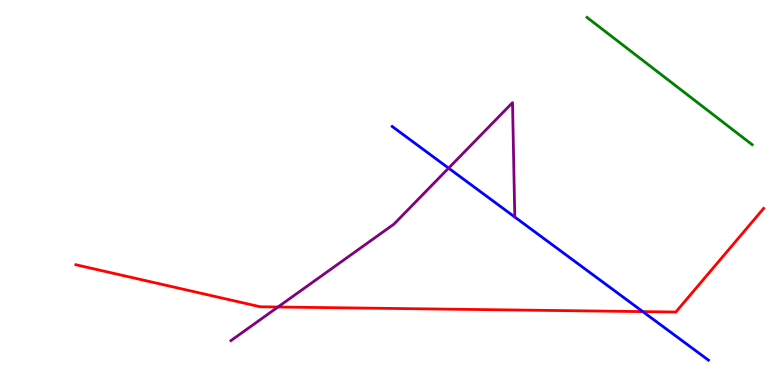[{'lines': ['blue', 'red'], 'intersections': [{'x': 8.29, 'y': 1.91}]}, {'lines': ['green', 'red'], 'intersections': []}, {'lines': ['purple', 'red'], 'intersections': [{'x': 3.59, 'y': 2.03}]}, {'lines': ['blue', 'green'], 'intersections': []}, {'lines': ['blue', 'purple'], 'intersections': [{'x': 5.79, 'y': 5.63}]}, {'lines': ['green', 'purple'], 'intersections': []}]